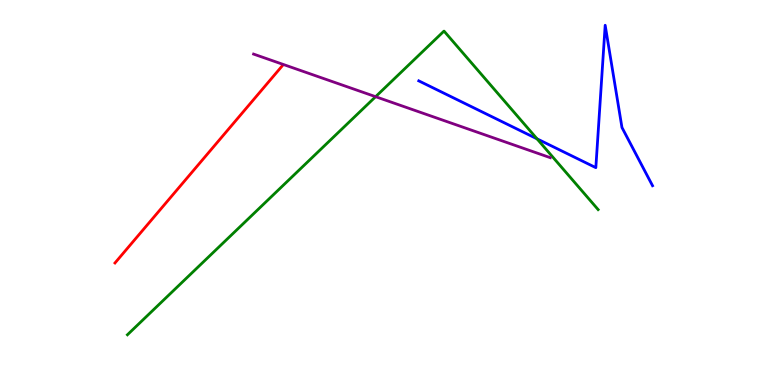[{'lines': ['blue', 'red'], 'intersections': []}, {'lines': ['green', 'red'], 'intersections': []}, {'lines': ['purple', 'red'], 'intersections': []}, {'lines': ['blue', 'green'], 'intersections': [{'x': 6.93, 'y': 6.39}]}, {'lines': ['blue', 'purple'], 'intersections': []}, {'lines': ['green', 'purple'], 'intersections': [{'x': 4.85, 'y': 7.49}]}]